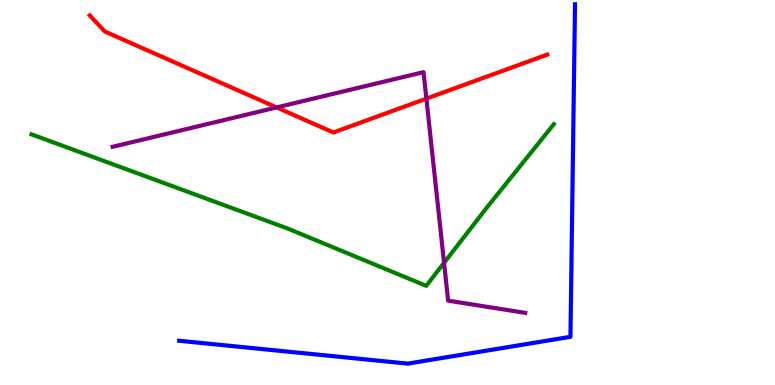[{'lines': ['blue', 'red'], 'intersections': []}, {'lines': ['green', 'red'], 'intersections': []}, {'lines': ['purple', 'red'], 'intersections': [{'x': 3.57, 'y': 7.21}, {'x': 5.5, 'y': 7.44}]}, {'lines': ['blue', 'green'], 'intersections': []}, {'lines': ['blue', 'purple'], 'intersections': []}, {'lines': ['green', 'purple'], 'intersections': [{'x': 5.73, 'y': 3.17}]}]